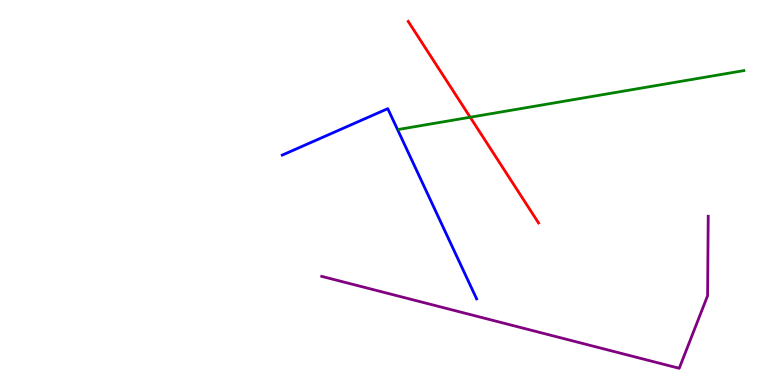[{'lines': ['blue', 'red'], 'intersections': []}, {'lines': ['green', 'red'], 'intersections': [{'x': 6.07, 'y': 6.95}]}, {'lines': ['purple', 'red'], 'intersections': []}, {'lines': ['blue', 'green'], 'intersections': []}, {'lines': ['blue', 'purple'], 'intersections': []}, {'lines': ['green', 'purple'], 'intersections': []}]